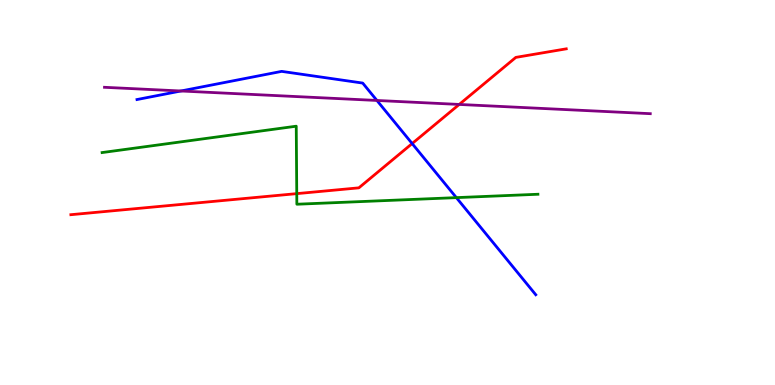[{'lines': ['blue', 'red'], 'intersections': [{'x': 5.32, 'y': 6.27}]}, {'lines': ['green', 'red'], 'intersections': [{'x': 3.83, 'y': 4.97}]}, {'lines': ['purple', 'red'], 'intersections': [{'x': 5.93, 'y': 7.29}]}, {'lines': ['blue', 'green'], 'intersections': [{'x': 5.89, 'y': 4.87}]}, {'lines': ['blue', 'purple'], 'intersections': [{'x': 2.33, 'y': 7.64}, {'x': 4.86, 'y': 7.39}]}, {'lines': ['green', 'purple'], 'intersections': []}]